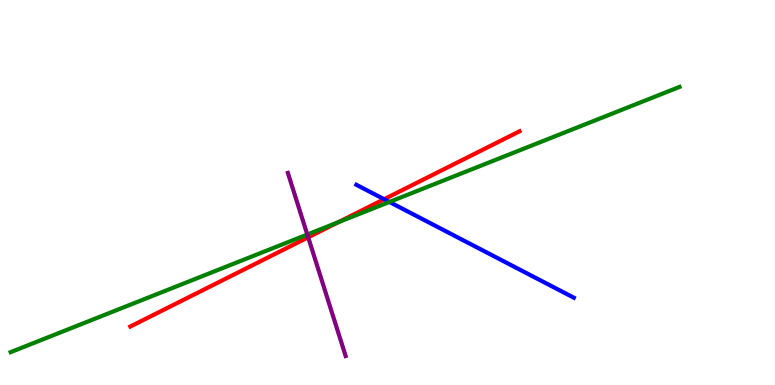[{'lines': ['blue', 'red'], 'intersections': [{'x': 4.96, 'y': 4.83}]}, {'lines': ['green', 'red'], 'intersections': [{'x': 4.36, 'y': 4.23}]}, {'lines': ['purple', 'red'], 'intersections': [{'x': 3.98, 'y': 3.84}]}, {'lines': ['blue', 'green'], 'intersections': [{'x': 5.02, 'y': 4.75}]}, {'lines': ['blue', 'purple'], 'intersections': []}, {'lines': ['green', 'purple'], 'intersections': [{'x': 3.97, 'y': 3.91}]}]